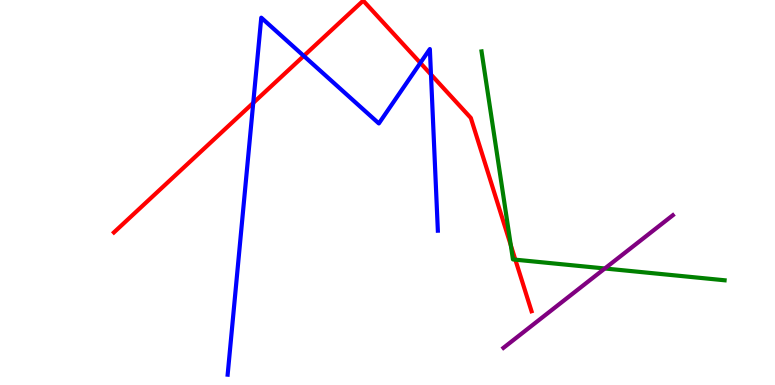[{'lines': ['blue', 'red'], 'intersections': [{'x': 3.27, 'y': 7.33}, {'x': 3.92, 'y': 8.55}, {'x': 5.42, 'y': 8.37}, {'x': 5.56, 'y': 8.06}]}, {'lines': ['green', 'red'], 'intersections': [{'x': 6.59, 'y': 3.63}, {'x': 6.65, 'y': 3.26}]}, {'lines': ['purple', 'red'], 'intersections': []}, {'lines': ['blue', 'green'], 'intersections': []}, {'lines': ['blue', 'purple'], 'intersections': []}, {'lines': ['green', 'purple'], 'intersections': [{'x': 7.8, 'y': 3.03}]}]